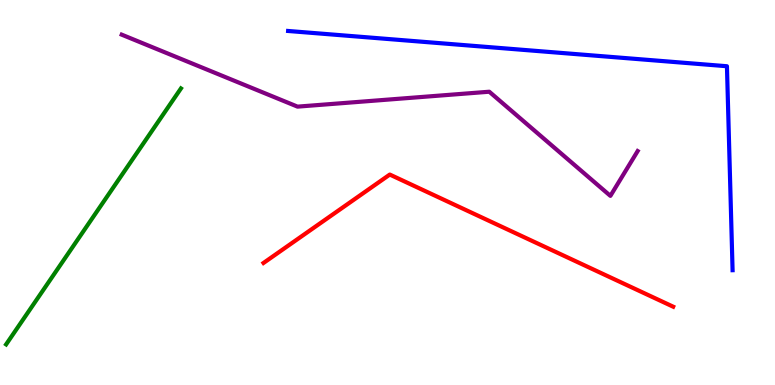[{'lines': ['blue', 'red'], 'intersections': []}, {'lines': ['green', 'red'], 'intersections': []}, {'lines': ['purple', 'red'], 'intersections': []}, {'lines': ['blue', 'green'], 'intersections': []}, {'lines': ['blue', 'purple'], 'intersections': []}, {'lines': ['green', 'purple'], 'intersections': []}]